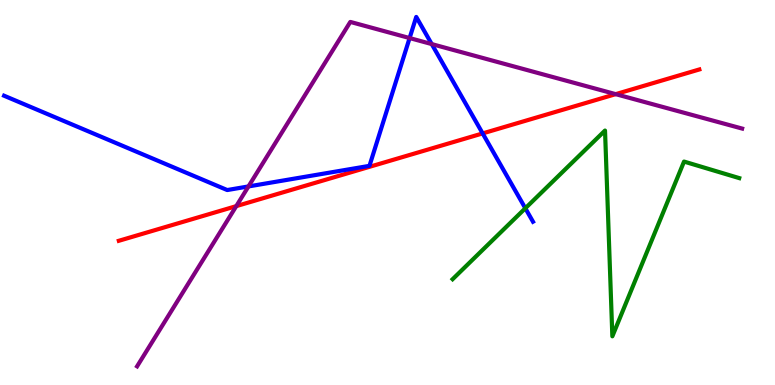[{'lines': ['blue', 'red'], 'intersections': [{'x': 6.23, 'y': 6.53}]}, {'lines': ['green', 'red'], 'intersections': []}, {'lines': ['purple', 'red'], 'intersections': [{'x': 3.05, 'y': 4.65}, {'x': 7.94, 'y': 7.55}]}, {'lines': ['blue', 'green'], 'intersections': [{'x': 6.78, 'y': 4.59}]}, {'lines': ['blue', 'purple'], 'intersections': [{'x': 3.21, 'y': 5.16}, {'x': 5.29, 'y': 9.01}, {'x': 5.57, 'y': 8.86}]}, {'lines': ['green', 'purple'], 'intersections': []}]